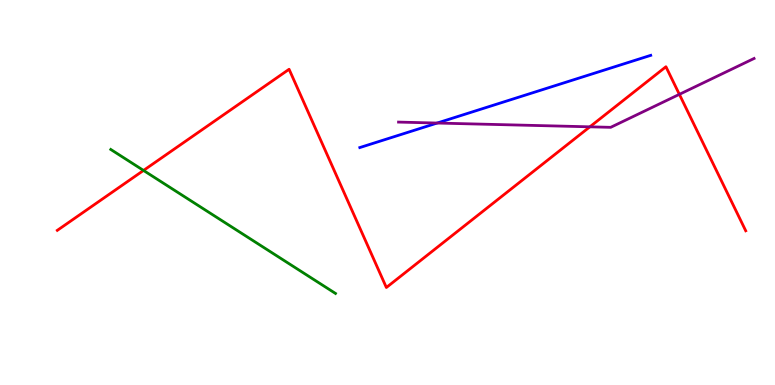[{'lines': ['blue', 'red'], 'intersections': []}, {'lines': ['green', 'red'], 'intersections': [{'x': 1.85, 'y': 5.57}]}, {'lines': ['purple', 'red'], 'intersections': [{'x': 7.61, 'y': 6.71}, {'x': 8.77, 'y': 7.55}]}, {'lines': ['blue', 'green'], 'intersections': []}, {'lines': ['blue', 'purple'], 'intersections': [{'x': 5.64, 'y': 6.8}]}, {'lines': ['green', 'purple'], 'intersections': []}]